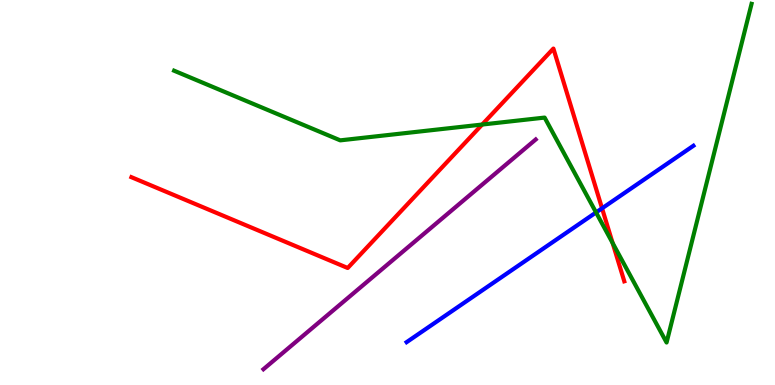[{'lines': ['blue', 'red'], 'intersections': [{'x': 7.77, 'y': 4.59}]}, {'lines': ['green', 'red'], 'intersections': [{'x': 6.22, 'y': 6.77}, {'x': 7.9, 'y': 3.69}]}, {'lines': ['purple', 'red'], 'intersections': []}, {'lines': ['blue', 'green'], 'intersections': [{'x': 7.69, 'y': 4.48}]}, {'lines': ['blue', 'purple'], 'intersections': []}, {'lines': ['green', 'purple'], 'intersections': []}]